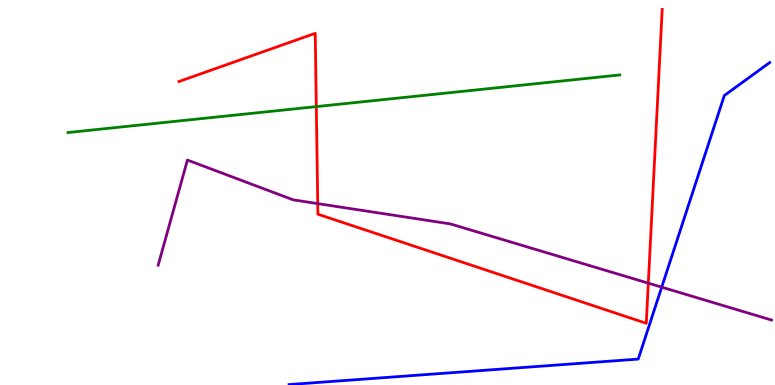[{'lines': ['blue', 'red'], 'intersections': []}, {'lines': ['green', 'red'], 'intersections': [{'x': 4.08, 'y': 7.23}]}, {'lines': ['purple', 'red'], 'intersections': [{'x': 4.1, 'y': 4.71}, {'x': 8.37, 'y': 2.65}]}, {'lines': ['blue', 'green'], 'intersections': []}, {'lines': ['blue', 'purple'], 'intersections': [{'x': 8.54, 'y': 2.54}]}, {'lines': ['green', 'purple'], 'intersections': []}]